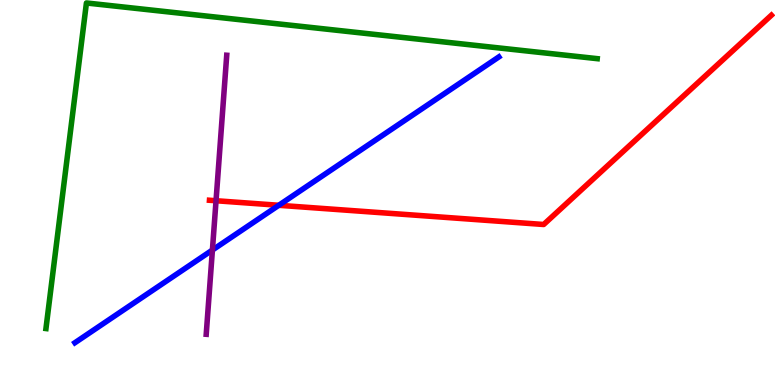[{'lines': ['blue', 'red'], 'intersections': [{'x': 3.6, 'y': 4.67}]}, {'lines': ['green', 'red'], 'intersections': []}, {'lines': ['purple', 'red'], 'intersections': [{'x': 2.79, 'y': 4.79}]}, {'lines': ['blue', 'green'], 'intersections': []}, {'lines': ['blue', 'purple'], 'intersections': [{'x': 2.74, 'y': 3.51}]}, {'lines': ['green', 'purple'], 'intersections': []}]